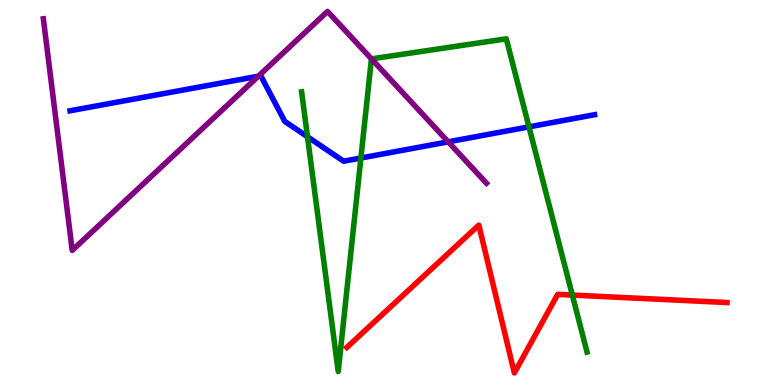[{'lines': ['blue', 'red'], 'intersections': []}, {'lines': ['green', 'red'], 'intersections': [{'x': 7.39, 'y': 2.34}]}, {'lines': ['purple', 'red'], 'intersections': []}, {'lines': ['blue', 'green'], 'intersections': [{'x': 3.97, 'y': 6.45}, {'x': 4.66, 'y': 5.9}, {'x': 6.83, 'y': 6.7}]}, {'lines': ['blue', 'purple'], 'intersections': [{'x': 3.33, 'y': 8.02}, {'x': 5.78, 'y': 6.32}]}, {'lines': ['green', 'purple'], 'intersections': [{'x': 4.79, 'y': 8.47}]}]